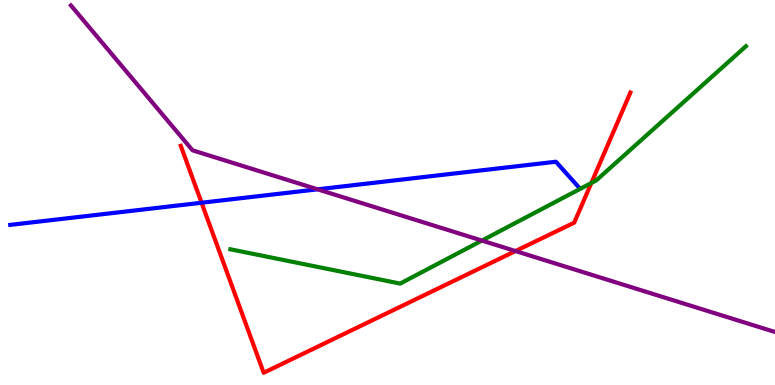[{'lines': ['blue', 'red'], 'intersections': [{'x': 2.6, 'y': 4.73}]}, {'lines': ['green', 'red'], 'intersections': [{'x': 7.63, 'y': 5.25}]}, {'lines': ['purple', 'red'], 'intersections': [{'x': 6.65, 'y': 3.48}]}, {'lines': ['blue', 'green'], 'intersections': []}, {'lines': ['blue', 'purple'], 'intersections': [{'x': 4.1, 'y': 5.08}]}, {'lines': ['green', 'purple'], 'intersections': [{'x': 6.22, 'y': 3.75}]}]